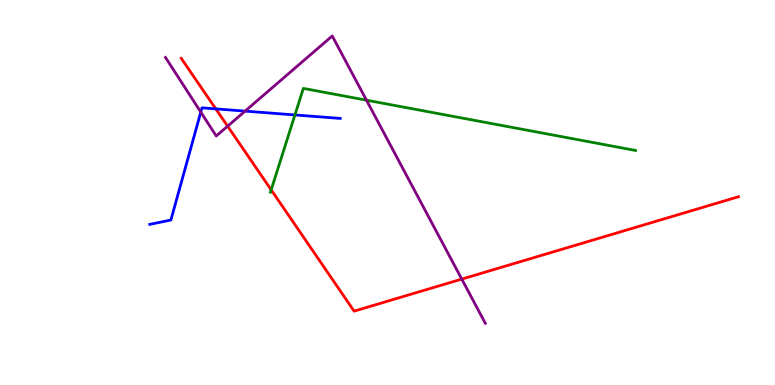[{'lines': ['blue', 'red'], 'intersections': [{'x': 2.78, 'y': 7.17}]}, {'lines': ['green', 'red'], 'intersections': [{'x': 3.5, 'y': 5.07}]}, {'lines': ['purple', 'red'], 'intersections': [{'x': 2.94, 'y': 6.72}, {'x': 5.96, 'y': 2.75}]}, {'lines': ['blue', 'green'], 'intersections': [{'x': 3.81, 'y': 7.01}]}, {'lines': ['blue', 'purple'], 'intersections': [{'x': 2.59, 'y': 7.09}, {'x': 3.16, 'y': 7.11}]}, {'lines': ['green', 'purple'], 'intersections': [{'x': 4.73, 'y': 7.4}]}]